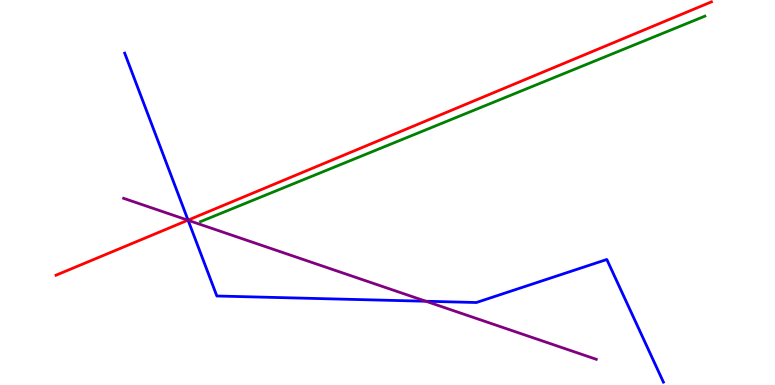[{'lines': ['blue', 'red'], 'intersections': [{'x': 2.43, 'y': 4.28}]}, {'lines': ['green', 'red'], 'intersections': []}, {'lines': ['purple', 'red'], 'intersections': [{'x': 2.42, 'y': 4.28}]}, {'lines': ['blue', 'green'], 'intersections': []}, {'lines': ['blue', 'purple'], 'intersections': [{'x': 2.43, 'y': 4.28}, {'x': 5.49, 'y': 2.18}]}, {'lines': ['green', 'purple'], 'intersections': []}]